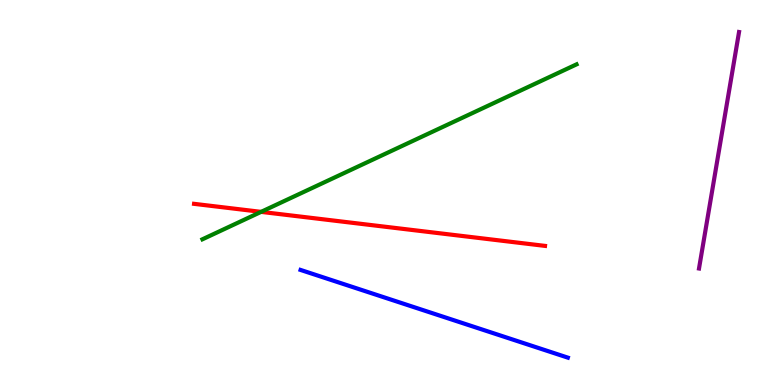[{'lines': ['blue', 'red'], 'intersections': []}, {'lines': ['green', 'red'], 'intersections': [{'x': 3.37, 'y': 4.5}]}, {'lines': ['purple', 'red'], 'intersections': []}, {'lines': ['blue', 'green'], 'intersections': []}, {'lines': ['blue', 'purple'], 'intersections': []}, {'lines': ['green', 'purple'], 'intersections': []}]